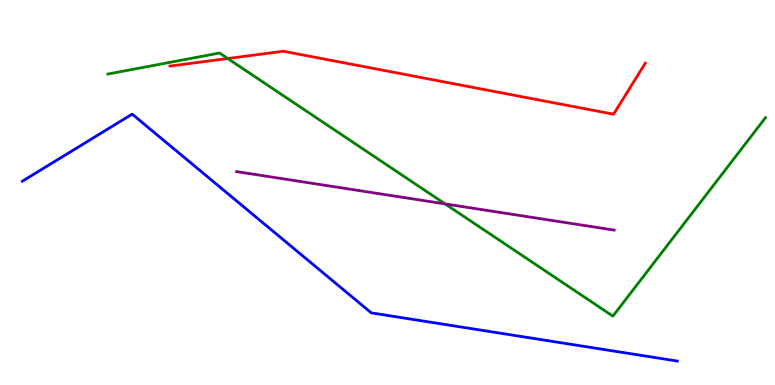[{'lines': ['blue', 'red'], 'intersections': []}, {'lines': ['green', 'red'], 'intersections': [{'x': 2.94, 'y': 8.48}]}, {'lines': ['purple', 'red'], 'intersections': []}, {'lines': ['blue', 'green'], 'intersections': []}, {'lines': ['blue', 'purple'], 'intersections': []}, {'lines': ['green', 'purple'], 'intersections': [{'x': 5.74, 'y': 4.7}]}]